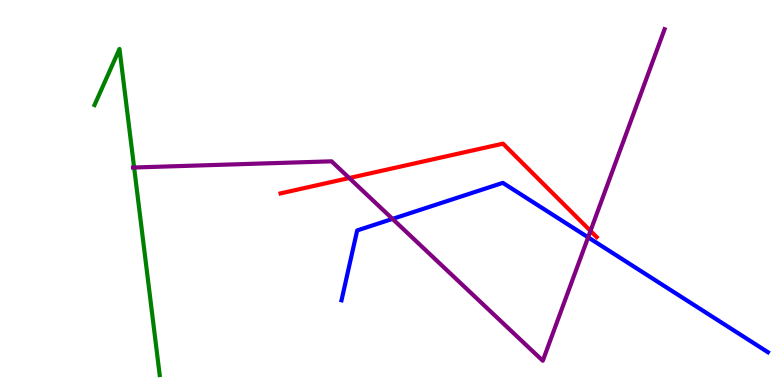[{'lines': ['blue', 'red'], 'intersections': []}, {'lines': ['green', 'red'], 'intersections': []}, {'lines': ['purple', 'red'], 'intersections': [{'x': 4.51, 'y': 5.38}, {'x': 7.62, 'y': 4.0}]}, {'lines': ['blue', 'green'], 'intersections': []}, {'lines': ['blue', 'purple'], 'intersections': [{'x': 5.06, 'y': 4.31}, {'x': 7.59, 'y': 3.84}]}, {'lines': ['green', 'purple'], 'intersections': [{'x': 1.73, 'y': 5.65}]}]